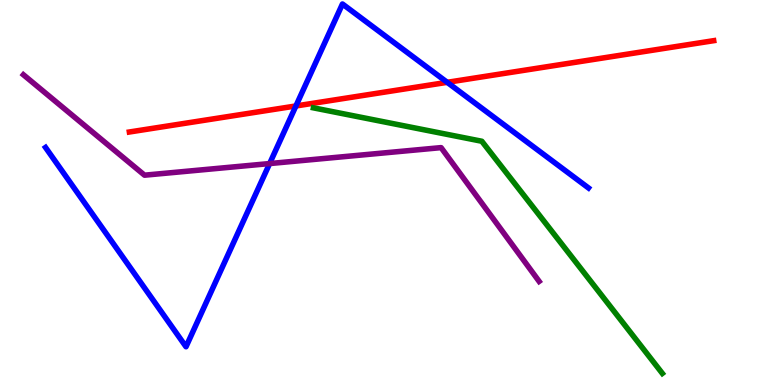[{'lines': ['blue', 'red'], 'intersections': [{'x': 3.82, 'y': 7.25}, {'x': 5.77, 'y': 7.86}]}, {'lines': ['green', 'red'], 'intersections': []}, {'lines': ['purple', 'red'], 'intersections': []}, {'lines': ['blue', 'green'], 'intersections': []}, {'lines': ['blue', 'purple'], 'intersections': [{'x': 3.48, 'y': 5.75}]}, {'lines': ['green', 'purple'], 'intersections': []}]